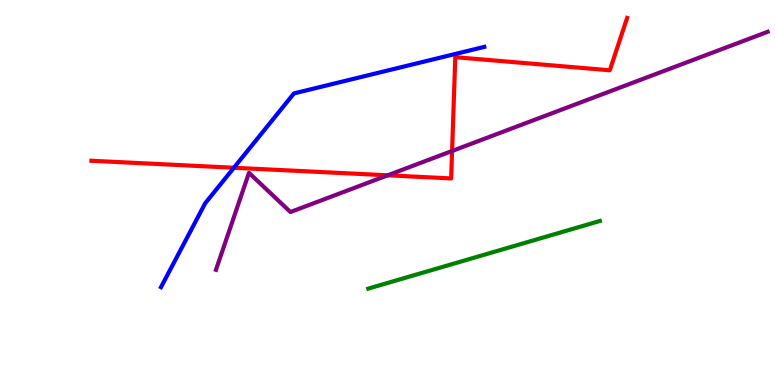[{'lines': ['blue', 'red'], 'intersections': [{'x': 3.02, 'y': 5.64}]}, {'lines': ['green', 'red'], 'intersections': []}, {'lines': ['purple', 'red'], 'intersections': [{'x': 5.0, 'y': 5.45}, {'x': 5.83, 'y': 6.08}]}, {'lines': ['blue', 'green'], 'intersections': []}, {'lines': ['blue', 'purple'], 'intersections': []}, {'lines': ['green', 'purple'], 'intersections': []}]